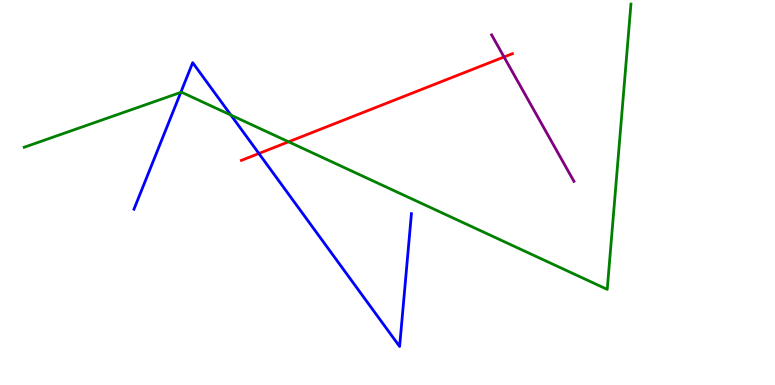[{'lines': ['blue', 'red'], 'intersections': [{'x': 3.34, 'y': 6.01}]}, {'lines': ['green', 'red'], 'intersections': [{'x': 3.72, 'y': 6.32}]}, {'lines': ['purple', 'red'], 'intersections': [{'x': 6.5, 'y': 8.52}]}, {'lines': ['blue', 'green'], 'intersections': [{'x': 2.33, 'y': 7.6}, {'x': 2.98, 'y': 7.01}]}, {'lines': ['blue', 'purple'], 'intersections': []}, {'lines': ['green', 'purple'], 'intersections': []}]